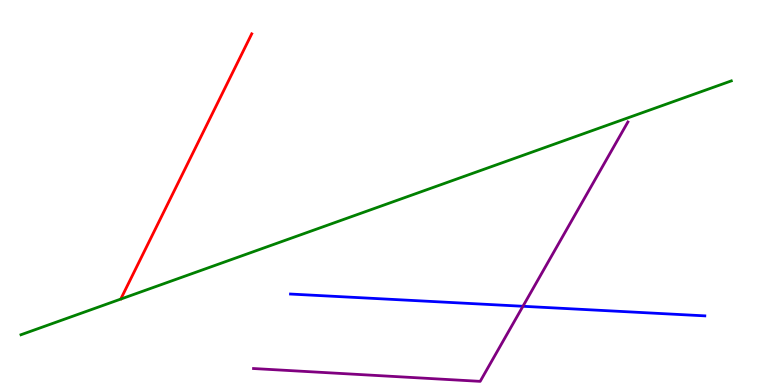[{'lines': ['blue', 'red'], 'intersections': []}, {'lines': ['green', 'red'], 'intersections': []}, {'lines': ['purple', 'red'], 'intersections': []}, {'lines': ['blue', 'green'], 'intersections': []}, {'lines': ['blue', 'purple'], 'intersections': [{'x': 6.75, 'y': 2.04}]}, {'lines': ['green', 'purple'], 'intersections': []}]